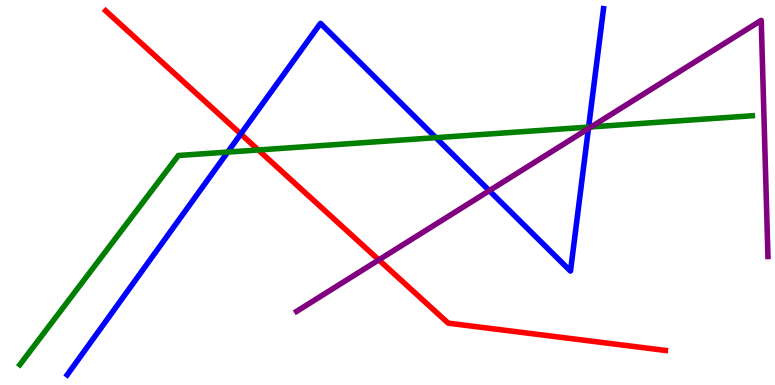[{'lines': ['blue', 'red'], 'intersections': [{'x': 3.11, 'y': 6.52}]}, {'lines': ['green', 'red'], 'intersections': [{'x': 3.33, 'y': 6.1}]}, {'lines': ['purple', 'red'], 'intersections': [{'x': 4.89, 'y': 3.25}]}, {'lines': ['blue', 'green'], 'intersections': [{'x': 2.94, 'y': 6.05}, {'x': 5.62, 'y': 6.42}, {'x': 7.6, 'y': 6.7}]}, {'lines': ['blue', 'purple'], 'intersections': [{'x': 6.31, 'y': 5.05}, {'x': 7.59, 'y': 6.66}]}, {'lines': ['green', 'purple'], 'intersections': [{'x': 7.63, 'y': 6.7}]}]